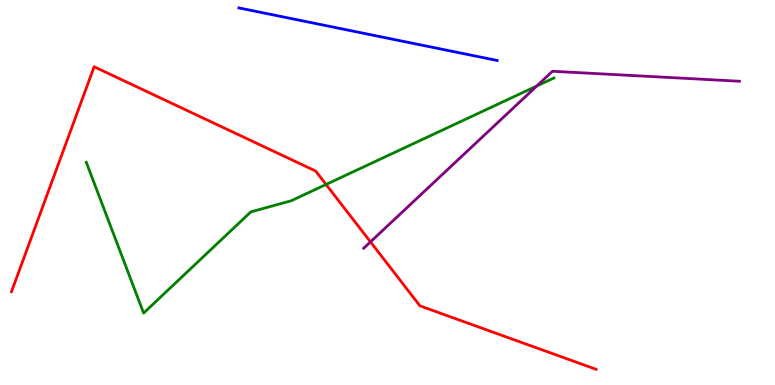[{'lines': ['blue', 'red'], 'intersections': []}, {'lines': ['green', 'red'], 'intersections': [{'x': 4.21, 'y': 5.21}]}, {'lines': ['purple', 'red'], 'intersections': [{'x': 4.78, 'y': 3.72}]}, {'lines': ['blue', 'green'], 'intersections': []}, {'lines': ['blue', 'purple'], 'intersections': []}, {'lines': ['green', 'purple'], 'intersections': [{'x': 6.93, 'y': 7.77}]}]